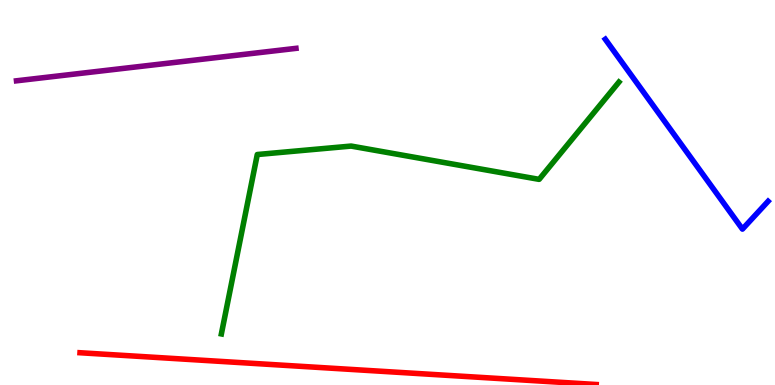[{'lines': ['blue', 'red'], 'intersections': []}, {'lines': ['green', 'red'], 'intersections': []}, {'lines': ['purple', 'red'], 'intersections': []}, {'lines': ['blue', 'green'], 'intersections': []}, {'lines': ['blue', 'purple'], 'intersections': []}, {'lines': ['green', 'purple'], 'intersections': []}]